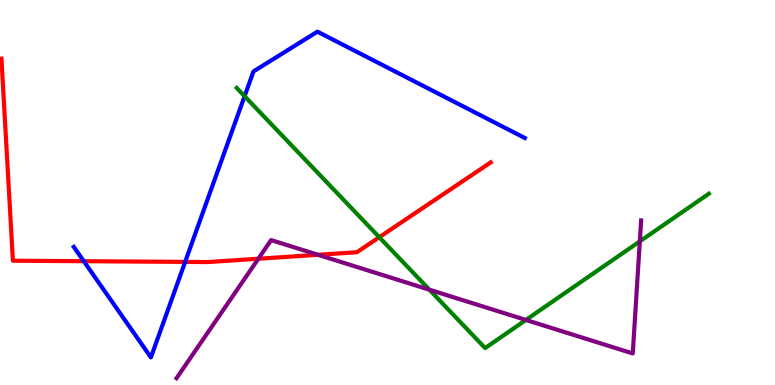[{'lines': ['blue', 'red'], 'intersections': [{'x': 1.08, 'y': 3.22}, {'x': 2.39, 'y': 3.2}]}, {'lines': ['green', 'red'], 'intersections': [{'x': 4.89, 'y': 3.84}]}, {'lines': ['purple', 'red'], 'intersections': [{'x': 3.33, 'y': 3.28}, {'x': 4.1, 'y': 3.38}]}, {'lines': ['blue', 'green'], 'intersections': [{'x': 3.16, 'y': 7.5}]}, {'lines': ['blue', 'purple'], 'intersections': []}, {'lines': ['green', 'purple'], 'intersections': [{'x': 5.54, 'y': 2.48}, {'x': 6.79, 'y': 1.69}, {'x': 8.26, 'y': 3.73}]}]